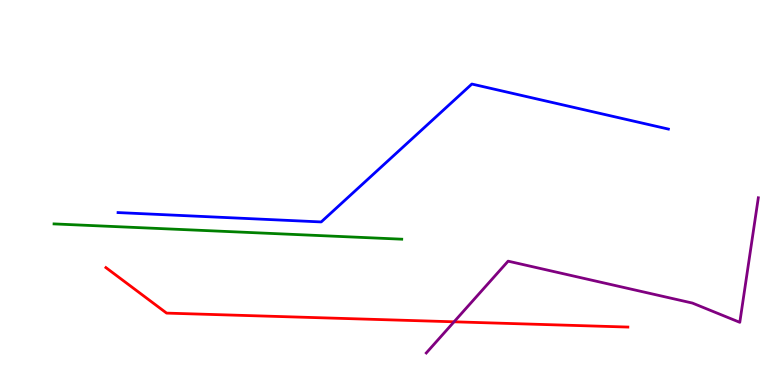[{'lines': ['blue', 'red'], 'intersections': []}, {'lines': ['green', 'red'], 'intersections': []}, {'lines': ['purple', 'red'], 'intersections': [{'x': 5.86, 'y': 1.64}]}, {'lines': ['blue', 'green'], 'intersections': []}, {'lines': ['blue', 'purple'], 'intersections': []}, {'lines': ['green', 'purple'], 'intersections': []}]